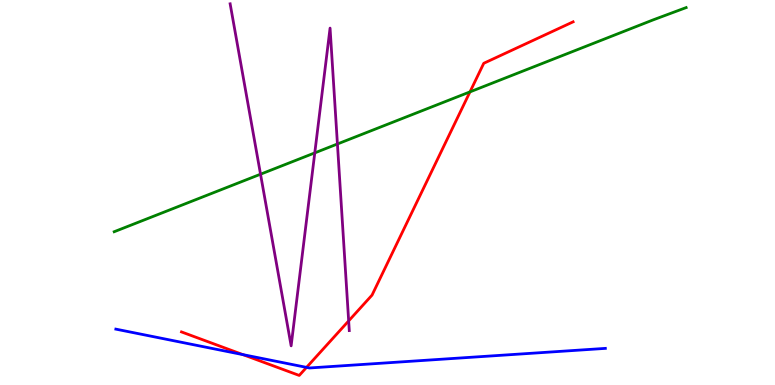[{'lines': ['blue', 'red'], 'intersections': [{'x': 3.13, 'y': 0.789}, {'x': 3.96, 'y': 0.458}]}, {'lines': ['green', 'red'], 'intersections': [{'x': 6.06, 'y': 7.61}]}, {'lines': ['purple', 'red'], 'intersections': [{'x': 4.5, 'y': 1.67}]}, {'lines': ['blue', 'green'], 'intersections': []}, {'lines': ['blue', 'purple'], 'intersections': []}, {'lines': ['green', 'purple'], 'intersections': [{'x': 3.36, 'y': 5.48}, {'x': 4.06, 'y': 6.03}, {'x': 4.35, 'y': 6.26}]}]